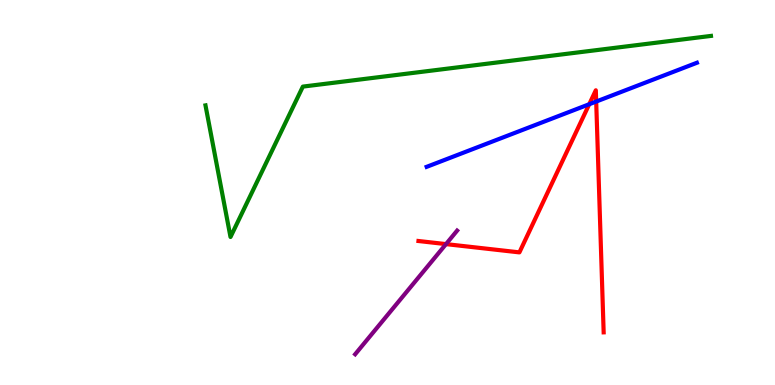[{'lines': ['blue', 'red'], 'intersections': [{'x': 7.6, 'y': 7.29}, {'x': 7.69, 'y': 7.36}]}, {'lines': ['green', 'red'], 'intersections': []}, {'lines': ['purple', 'red'], 'intersections': [{'x': 5.75, 'y': 3.66}]}, {'lines': ['blue', 'green'], 'intersections': []}, {'lines': ['blue', 'purple'], 'intersections': []}, {'lines': ['green', 'purple'], 'intersections': []}]